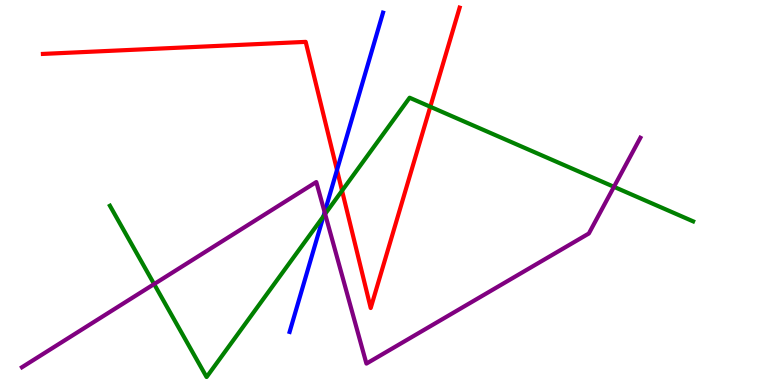[{'lines': ['blue', 'red'], 'intersections': [{'x': 4.35, 'y': 5.58}]}, {'lines': ['green', 'red'], 'intersections': [{'x': 4.41, 'y': 5.05}, {'x': 5.55, 'y': 7.23}]}, {'lines': ['purple', 'red'], 'intersections': []}, {'lines': ['blue', 'green'], 'intersections': [{'x': 4.17, 'y': 4.38}]}, {'lines': ['blue', 'purple'], 'intersections': [{'x': 4.19, 'y': 4.49}]}, {'lines': ['green', 'purple'], 'intersections': [{'x': 1.99, 'y': 2.62}, {'x': 4.2, 'y': 4.44}, {'x': 7.92, 'y': 5.15}]}]